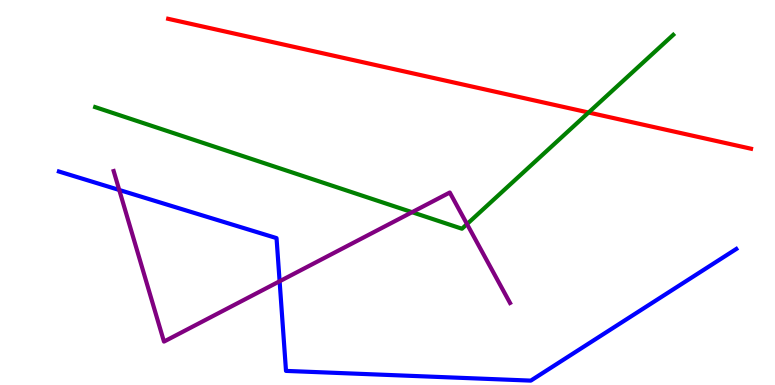[{'lines': ['blue', 'red'], 'intersections': []}, {'lines': ['green', 'red'], 'intersections': [{'x': 7.59, 'y': 7.08}]}, {'lines': ['purple', 'red'], 'intersections': []}, {'lines': ['blue', 'green'], 'intersections': []}, {'lines': ['blue', 'purple'], 'intersections': [{'x': 1.54, 'y': 5.07}, {'x': 3.61, 'y': 2.69}]}, {'lines': ['green', 'purple'], 'intersections': [{'x': 5.32, 'y': 4.49}, {'x': 6.03, 'y': 4.18}]}]